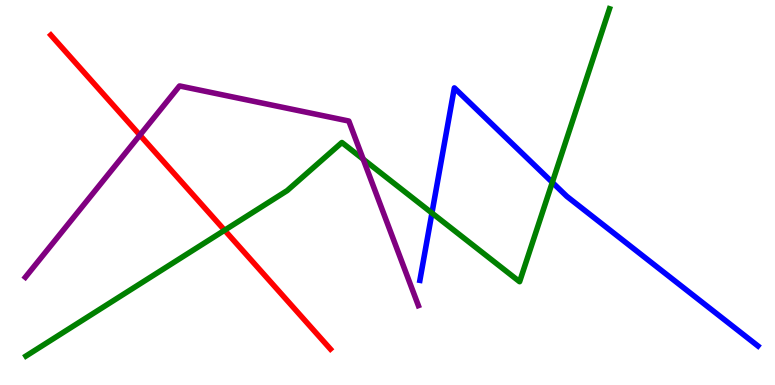[{'lines': ['blue', 'red'], 'intersections': []}, {'lines': ['green', 'red'], 'intersections': [{'x': 2.9, 'y': 4.02}]}, {'lines': ['purple', 'red'], 'intersections': [{'x': 1.81, 'y': 6.49}]}, {'lines': ['blue', 'green'], 'intersections': [{'x': 5.57, 'y': 4.47}, {'x': 7.13, 'y': 5.26}]}, {'lines': ['blue', 'purple'], 'intersections': []}, {'lines': ['green', 'purple'], 'intersections': [{'x': 4.69, 'y': 5.87}]}]